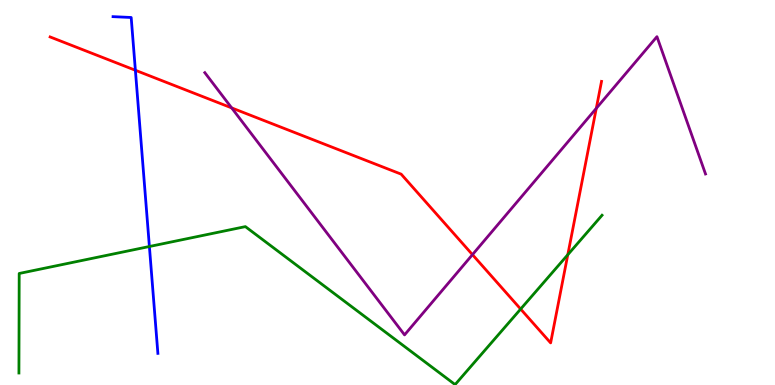[{'lines': ['blue', 'red'], 'intersections': [{'x': 1.75, 'y': 8.17}]}, {'lines': ['green', 'red'], 'intersections': [{'x': 6.72, 'y': 1.97}, {'x': 7.33, 'y': 3.38}]}, {'lines': ['purple', 'red'], 'intersections': [{'x': 2.99, 'y': 7.2}, {'x': 6.1, 'y': 3.39}, {'x': 7.69, 'y': 7.19}]}, {'lines': ['blue', 'green'], 'intersections': [{'x': 1.93, 'y': 3.6}]}, {'lines': ['blue', 'purple'], 'intersections': []}, {'lines': ['green', 'purple'], 'intersections': []}]